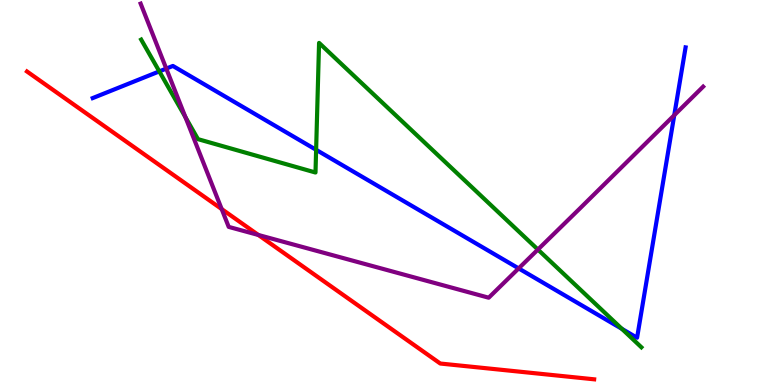[{'lines': ['blue', 'red'], 'intersections': []}, {'lines': ['green', 'red'], 'intersections': []}, {'lines': ['purple', 'red'], 'intersections': [{'x': 2.86, 'y': 4.57}, {'x': 3.33, 'y': 3.9}]}, {'lines': ['blue', 'green'], 'intersections': [{'x': 2.06, 'y': 8.15}, {'x': 4.08, 'y': 6.11}, {'x': 8.02, 'y': 1.46}]}, {'lines': ['blue', 'purple'], 'intersections': [{'x': 2.15, 'y': 8.22}, {'x': 6.69, 'y': 3.03}, {'x': 8.7, 'y': 7.01}]}, {'lines': ['green', 'purple'], 'intersections': [{'x': 2.39, 'y': 6.96}, {'x': 6.94, 'y': 3.52}]}]